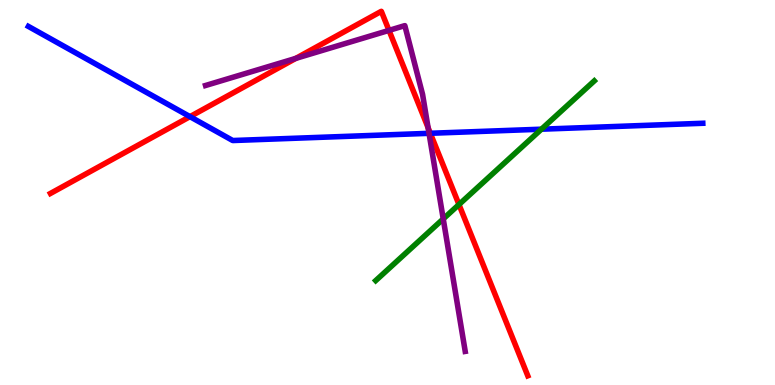[{'lines': ['blue', 'red'], 'intersections': [{'x': 2.45, 'y': 6.97}, {'x': 5.55, 'y': 6.54}]}, {'lines': ['green', 'red'], 'intersections': [{'x': 5.92, 'y': 4.69}]}, {'lines': ['purple', 'red'], 'intersections': [{'x': 3.82, 'y': 8.48}, {'x': 5.02, 'y': 9.21}, {'x': 5.52, 'y': 6.68}]}, {'lines': ['blue', 'green'], 'intersections': [{'x': 6.99, 'y': 6.64}]}, {'lines': ['blue', 'purple'], 'intersections': [{'x': 5.54, 'y': 6.54}]}, {'lines': ['green', 'purple'], 'intersections': [{'x': 5.72, 'y': 4.31}]}]